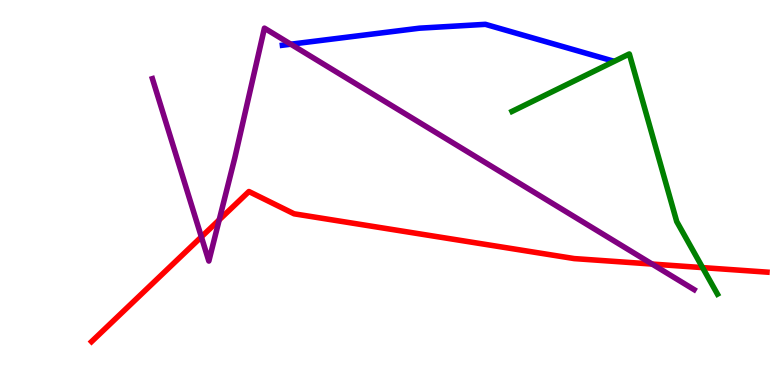[{'lines': ['blue', 'red'], 'intersections': []}, {'lines': ['green', 'red'], 'intersections': [{'x': 9.07, 'y': 3.05}]}, {'lines': ['purple', 'red'], 'intersections': [{'x': 2.6, 'y': 3.85}, {'x': 2.83, 'y': 4.29}, {'x': 8.41, 'y': 3.14}]}, {'lines': ['blue', 'green'], 'intersections': []}, {'lines': ['blue', 'purple'], 'intersections': [{'x': 3.75, 'y': 8.85}]}, {'lines': ['green', 'purple'], 'intersections': []}]